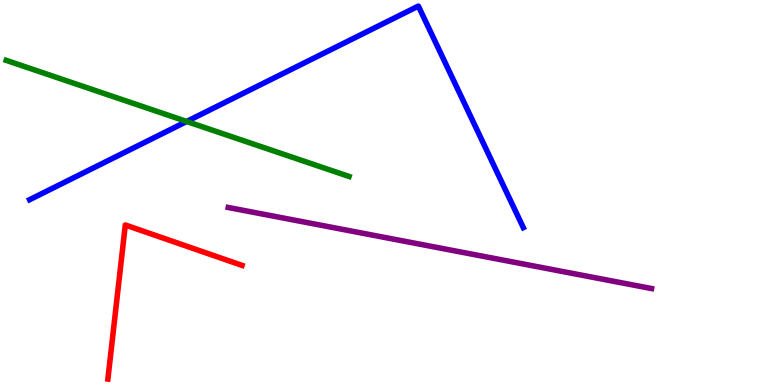[{'lines': ['blue', 'red'], 'intersections': []}, {'lines': ['green', 'red'], 'intersections': []}, {'lines': ['purple', 'red'], 'intersections': []}, {'lines': ['blue', 'green'], 'intersections': [{'x': 2.41, 'y': 6.84}]}, {'lines': ['blue', 'purple'], 'intersections': []}, {'lines': ['green', 'purple'], 'intersections': []}]